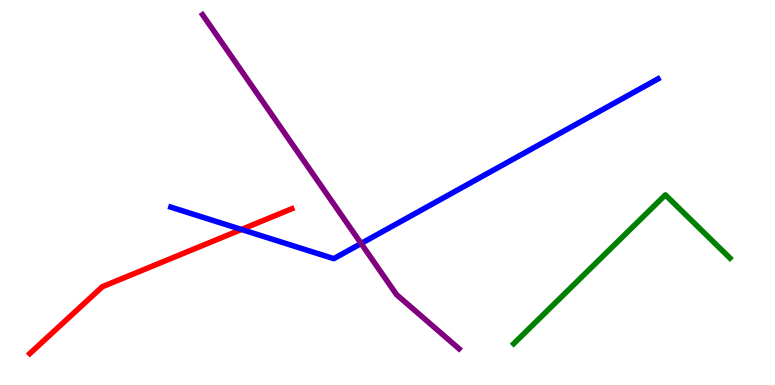[{'lines': ['blue', 'red'], 'intersections': [{'x': 3.12, 'y': 4.04}]}, {'lines': ['green', 'red'], 'intersections': []}, {'lines': ['purple', 'red'], 'intersections': []}, {'lines': ['blue', 'green'], 'intersections': []}, {'lines': ['blue', 'purple'], 'intersections': [{'x': 4.66, 'y': 3.68}]}, {'lines': ['green', 'purple'], 'intersections': []}]